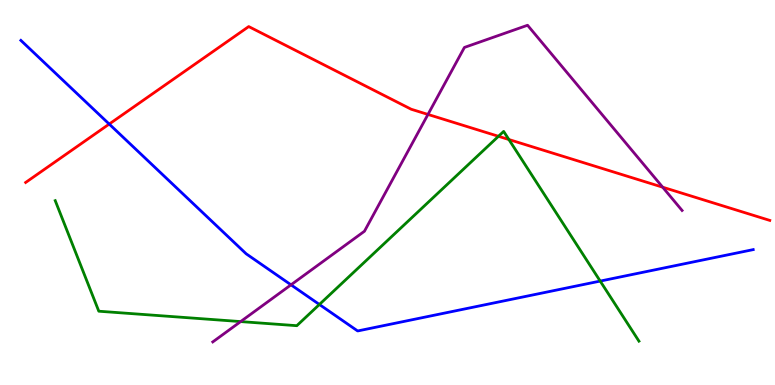[{'lines': ['blue', 'red'], 'intersections': [{'x': 1.41, 'y': 6.78}]}, {'lines': ['green', 'red'], 'intersections': [{'x': 6.43, 'y': 6.46}, {'x': 6.57, 'y': 6.38}]}, {'lines': ['purple', 'red'], 'intersections': [{'x': 5.52, 'y': 7.03}, {'x': 8.55, 'y': 5.14}]}, {'lines': ['blue', 'green'], 'intersections': [{'x': 4.12, 'y': 2.09}, {'x': 7.74, 'y': 2.7}]}, {'lines': ['blue', 'purple'], 'intersections': [{'x': 3.75, 'y': 2.6}]}, {'lines': ['green', 'purple'], 'intersections': [{'x': 3.11, 'y': 1.65}]}]